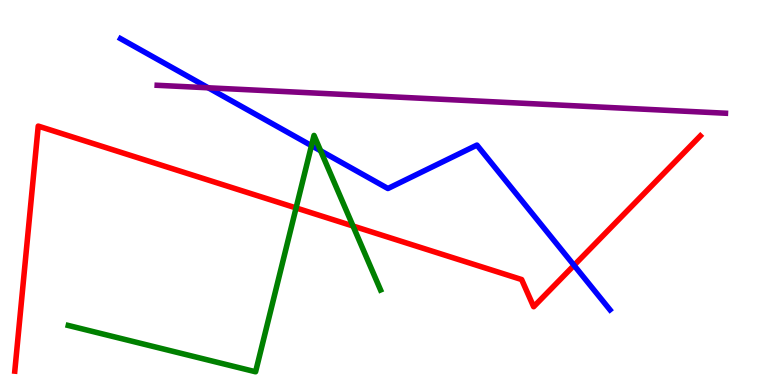[{'lines': ['blue', 'red'], 'intersections': [{'x': 7.41, 'y': 3.11}]}, {'lines': ['green', 'red'], 'intersections': [{'x': 3.82, 'y': 4.6}, {'x': 4.56, 'y': 4.13}]}, {'lines': ['purple', 'red'], 'intersections': []}, {'lines': ['blue', 'green'], 'intersections': [{'x': 4.02, 'y': 6.22}, {'x': 4.14, 'y': 6.08}]}, {'lines': ['blue', 'purple'], 'intersections': [{'x': 2.69, 'y': 7.72}]}, {'lines': ['green', 'purple'], 'intersections': []}]